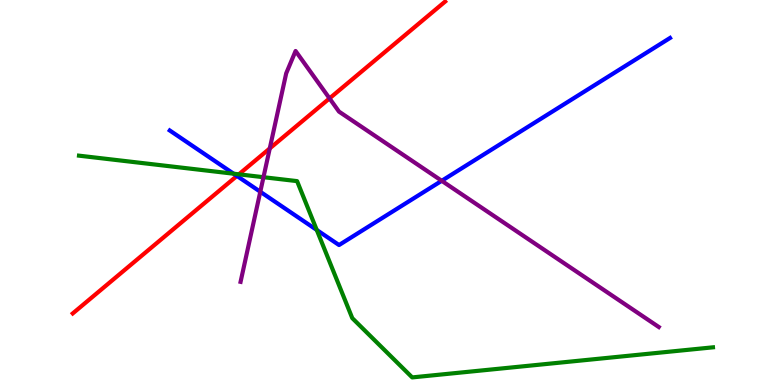[{'lines': ['blue', 'red'], 'intersections': [{'x': 3.06, 'y': 5.43}]}, {'lines': ['green', 'red'], 'intersections': [{'x': 3.08, 'y': 5.47}]}, {'lines': ['purple', 'red'], 'intersections': [{'x': 3.48, 'y': 6.14}, {'x': 4.25, 'y': 7.44}]}, {'lines': ['blue', 'green'], 'intersections': [{'x': 3.01, 'y': 5.49}, {'x': 4.09, 'y': 4.03}]}, {'lines': ['blue', 'purple'], 'intersections': [{'x': 3.36, 'y': 5.02}, {'x': 5.7, 'y': 5.3}]}, {'lines': ['green', 'purple'], 'intersections': [{'x': 3.4, 'y': 5.4}]}]